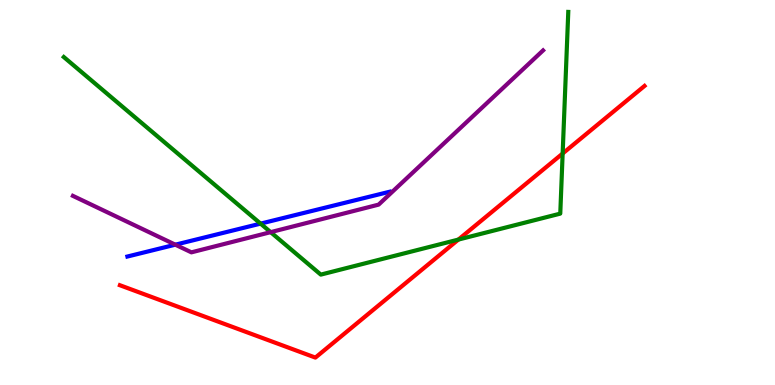[{'lines': ['blue', 'red'], 'intersections': []}, {'lines': ['green', 'red'], 'intersections': [{'x': 5.91, 'y': 3.78}, {'x': 7.26, 'y': 6.01}]}, {'lines': ['purple', 'red'], 'intersections': []}, {'lines': ['blue', 'green'], 'intersections': [{'x': 3.36, 'y': 4.19}]}, {'lines': ['blue', 'purple'], 'intersections': [{'x': 2.26, 'y': 3.64}]}, {'lines': ['green', 'purple'], 'intersections': [{'x': 3.49, 'y': 3.97}]}]